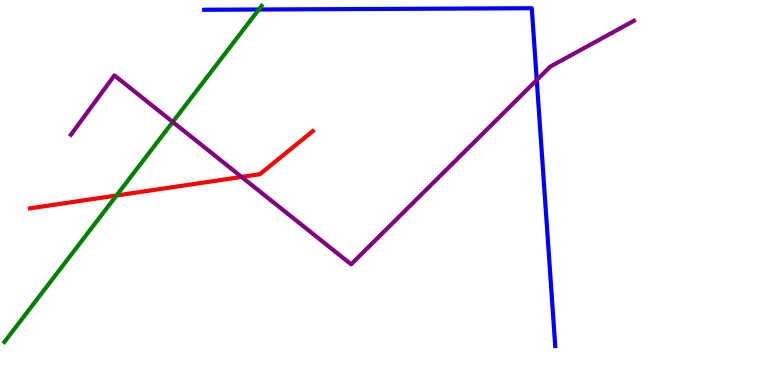[{'lines': ['blue', 'red'], 'intersections': []}, {'lines': ['green', 'red'], 'intersections': [{'x': 1.5, 'y': 4.92}]}, {'lines': ['purple', 'red'], 'intersections': [{'x': 3.12, 'y': 5.4}]}, {'lines': ['blue', 'green'], 'intersections': [{'x': 3.34, 'y': 9.75}]}, {'lines': ['blue', 'purple'], 'intersections': [{'x': 6.93, 'y': 7.92}]}, {'lines': ['green', 'purple'], 'intersections': [{'x': 2.23, 'y': 6.83}]}]